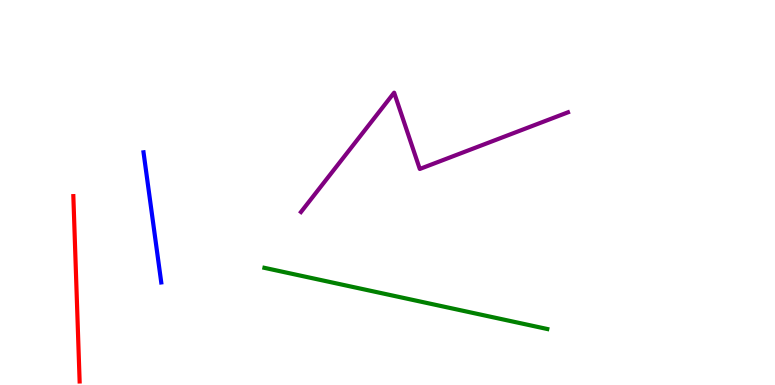[{'lines': ['blue', 'red'], 'intersections': []}, {'lines': ['green', 'red'], 'intersections': []}, {'lines': ['purple', 'red'], 'intersections': []}, {'lines': ['blue', 'green'], 'intersections': []}, {'lines': ['blue', 'purple'], 'intersections': []}, {'lines': ['green', 'purple'], 'intersections': []}]